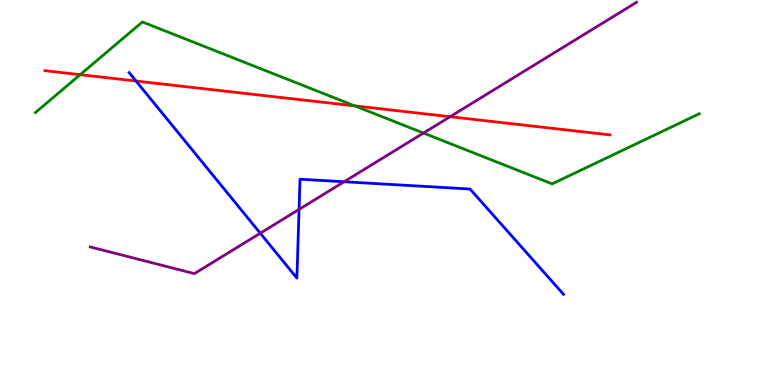[{'lines': ['blue', 'red'], 'intersections': [{'x': 1.76, 'y': 7.9}]}, {'lines': ['green', 'red'], 'intersections': [{'x': 1.03, 'y': 8.06}, {'x': 4.58, 'y': 7.25}]}, {'lines': ['purple', 'red'], 'intersections': [{'x': 5.81, 'y': 6.97}]}, {'lines': ['blue', 'green'], 'intersections': []}, {'lines': ['blue', 'purple'], 'intersections': [{'x': 3.36, 'y': 3.94}, {'x': 3.86, 'y': 4.56}, {'x': 4.44, 'y': 5.28}]}, {'lines': ['green', 'purple'], 'intersections': [{'x': 5.46, 'y': 6.54}]}]